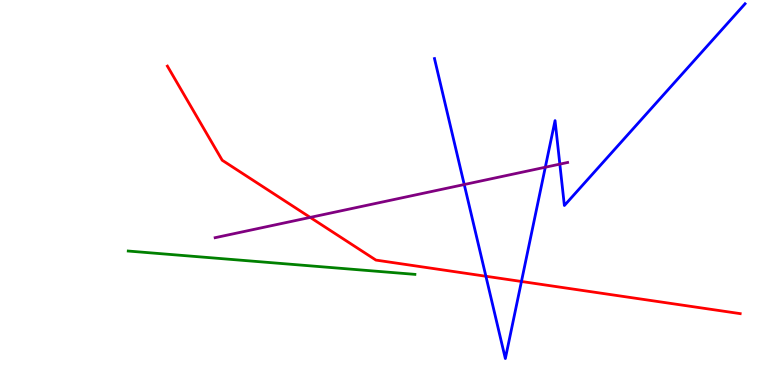[{'lines': ['blue', 'red'], 'intersections': [{'x': 6.27, 'y': 2.82}, {'x': 6.73, 'y': 2.69}]}, {'lines': ['green', 'red'], 'intersections': []}, {'lines': ['purple', 'red'], 'intersections': [{'x': 4.0, 'y': 4.35}]}, {'lines': ['blue', 'green'], 'intersections': []}, {'lines': ['blue', 'purple'], 'intersections': [{'x': 5.99, 'y': 5.21}, {'x': 7.04, 'y': 5.66}, {'x': 7.22, 'y': 5.74}]}, {'lines': ['green', 'purple'], 'intersections': []}]